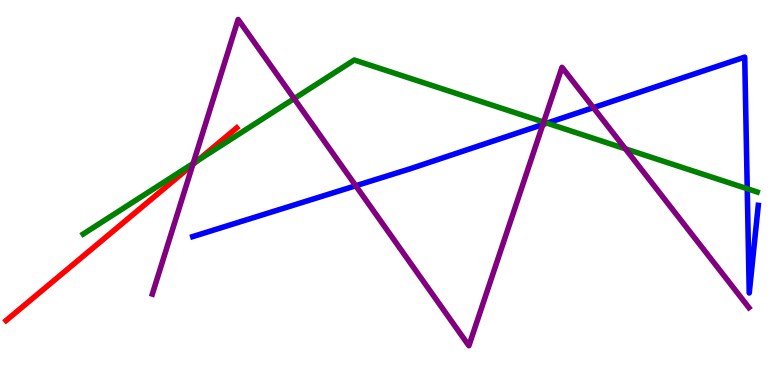[{'lines': ['blue', 'red'], 'intersections': []}, {'lines': ['green', 'red'], 'intersections': [{'x': 2.55, 'y': 5.83}]}, {'lines': ['purple', 'red'], 'intersections': [{'x': 2.49, 'y': 5.73}]}, {'lines': ['blue', 'green'], 'intersections': [{'x': 7.06, 'y': 6.8}, {'x': 9.64, 'y': 5.1}]}, {'lines': ['blue', 'purple'], 'intersections': [{'x': 4.59, 'y': 5.18}, {'x': 7.0, 'y': 6.77}, {'x': 7.66, 'y': 7.2}]}, {'lines': ['green', 'purple'], 'intersections': [{'x': 2.49, 'y': 5.75}, {'x': 3.8, 'y': 7.44}, {'x': 7.02, 'y': 6.83}, {'x': 8.07, 'y': 6.13}]}]